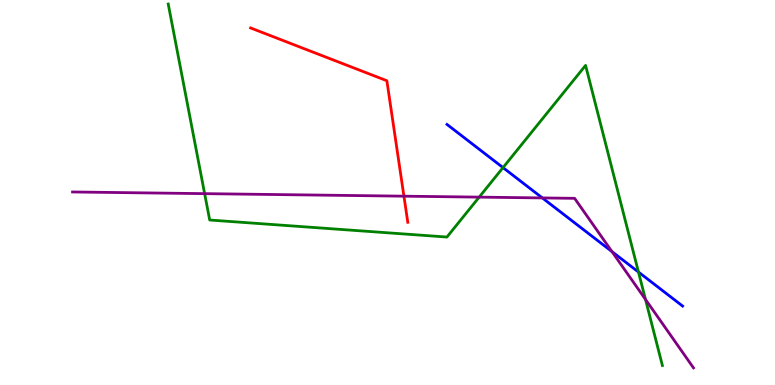[{'lines': ['blue', 'red'], 'intersections': []}, {'lines': ['green', 'red'], 'intersections': []}, {'lines': ['purple', 'red'], 'intersections': [{'x': 5.21, 'y': 4.9}]}, {'lines': ['blue', 'green'], 'intersections': [{'x': 6.49, 'y': 5.65}, {'x': 8.24, 'y': 2.93}]}, {'lines': ['blue', 'purple'], 'intersections': [{'x': 7.0, 'y': 4.86}, {'x': 7.9, 'y': 3.47}]}, {'lines': ['green', 'purple'], 'intersections': [{'x': 2.64, 'y': 4.97}, {'x': 6.18, 'y': 4.88}, {'x': 8.33, 'y': 2.22}]}]